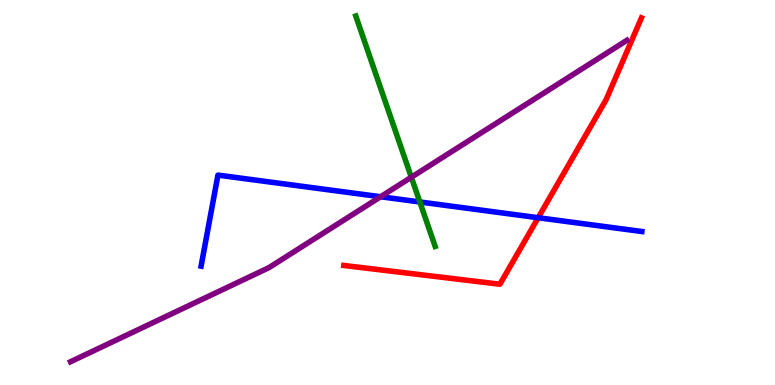[{'lines': ['blue', 'red'], 'intersections': [{'x': 6.94, 'y': 4.34}]}, {'lines': ['green', 'red'], 'intersections': []}, {'lines': ['purple', 'red'], 'intersections': []}, {'lines': ['blue', 'green'], 'intersections': [{'x': 5.42, 'y': 4.75}]}, {'lines': ['blue', 'purple'], 'intersections': [{'x': 4.91, 'y': 4.89}]}, {'lines': ['green', 'purple'], 'intersections': [{'x': 5.31, 'y': 5.4}]}]